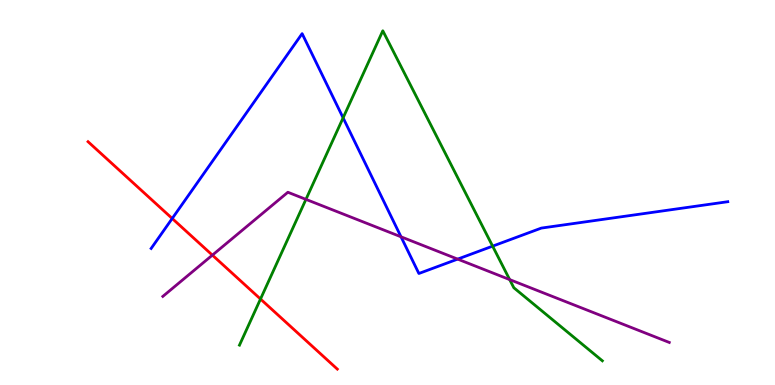[{'lines': ['blue', 'red'], 'intersections': [{'x': 2.22, 'y': 4.33}]}, {'lines': ['green', 'red'], 'intersections': [{'x': 3.36, 'y': 2.23}]}, {'lines': ['purple', 'red'], 'intersections': [{'x': 2.74, 'y': 3.37}]}, {'lines': ['blue', 'green'], 'intersections': [{'x': 4.43, 'y': 6.94}, {'x': 6.36, 'y': 3.61}]}, {'lines': ['blue', 'purple'], 'intersections': [{'x': 5.17, 'y': 3.85}, {'x': 5.91, 'y': 3.27}]}, {'lines': ['green', 'purple'], 'intersections': [{'x': 3.95, 'y': 4.82}, {'x': 6.58, 'y': 2.74}]}]